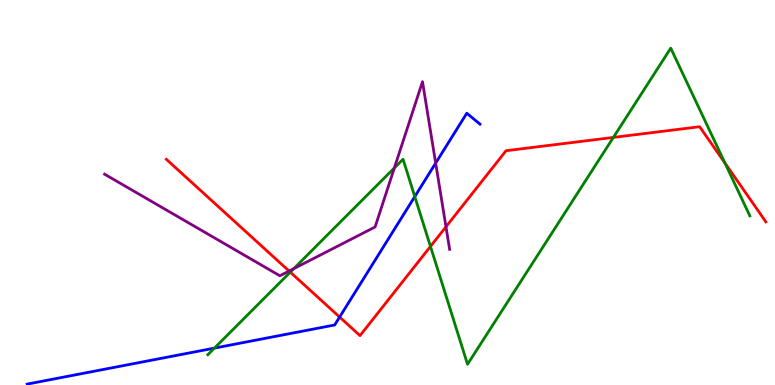[{'lines': ['blue', 'red'], 'intersections': [{'x': 4.38, 'y': 1.76}]}, {'lines': ['green', 'red'], 'intersections': [{'x': 3.75, 'y': 2.93}, {'x': 5.55, 'y': 3.6}, {'x': 7.91, 'y': 6.43}, {'x': 9.35, 'y': 5.76}]}, {'lines': ['purple', 'red'], 'intersections': [{'x': 3.73, 'y': 2.96}, {'x': 5.75, 'y': 4.11}]}, {'lines': ['blue', 'green'], 'intersections': [{'x': 2.77, 'y': 0.958}, {'x': 5.35, 'y': 4.89}]}, {'lines': ['blue', 'purple'], 'intersections': [{'x': 5.62, 'y': 5.76}]}, {'lines': ['green', 'purple'], 'intersections': [{'x': 3.79, 'y': 3.02}, {'x': 5.09, 'y': 5.64}]}]